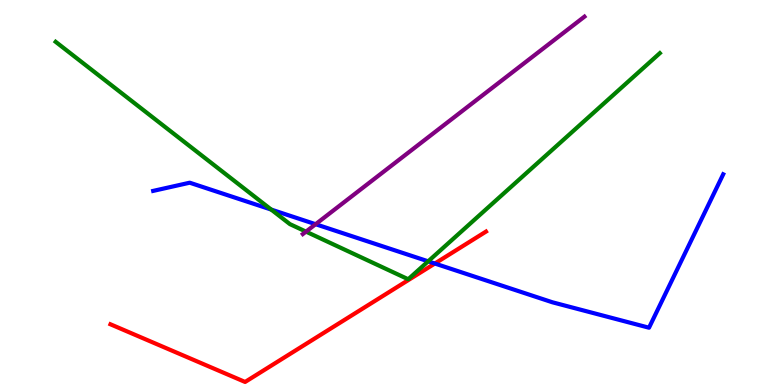[{'lines': ['blue', 'red'], 'intersections': [{'x': 5.61, 'y': 3.16}]}, {'lines': ['green', 'red'], 'intersections': []}, {'lines': ['purple', 'red'], 'intersections': []}, {'lines': ['blue', 'green'], 'intersections': [{'x': 3.5, 'y': 4.56}, {'x': 5.52, 'y': 3.21}]}, {'lines': ['blue', 'purple'], 'intersections': [{'x': 4.07, 'y': 4.18}]}, {'lines': ['green', 'purple'], 'intersections': [{'x': 3.95, 'y': 3.98}]}]